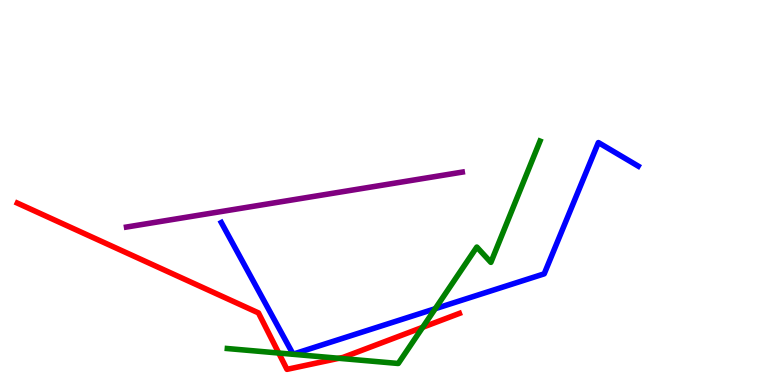[{'lines': ['blue', 'red'], 'intersections': []}, {'lines': ['green', 'red'], 'intersections': [{'x': 3.6, 'y': 0.83}, {'x': 4.37, 'y': 0.694}, {'x': 5.45, 'y': 1.5}]}, {'lines': ['purple', 'red'], 'intersections': []}, {'lines': ['blue', 'green'], 'intersections': [{'x': 5.62, 'y': 1.98}]}, {'lines': ['blue', 'purple'], 'intersections': []}, {'lines': ['green', 'purple'], 'intersections': []}]